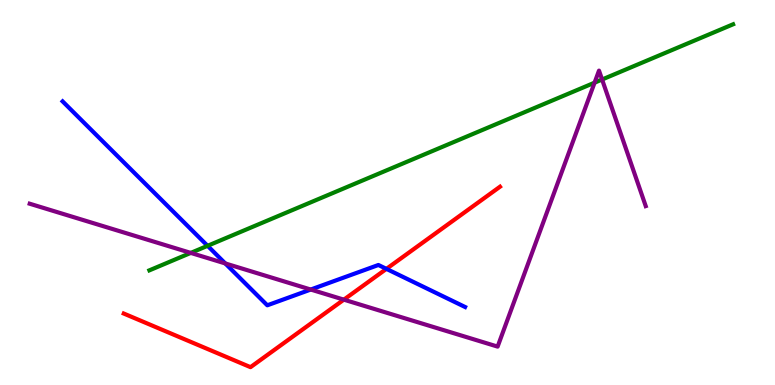[{'lines': ['blue', 'red'], 'intersections': [{'x': 4.99, 'y': 3.02}]}, {'lines': ['green', 'red'], 'intersections': []}, {'lines': ['purple', 'red'], 'intersections': [{'x': 4.44, 'y': 2.22}]}, {'lines': ['blue', 'green'], 'intersections': [{'x': 2.68, 'y': 3.62}]}, {'lines': ['blue', 'purple'], 'intersections': [{'x': 2.91, 'y': 3.16}, {'x': 4.01, 'y': 2.48}]}, {'lines': ['green', 'purple'], 'intersections': [{'x': 2.46, 'y': 3.43}, {'x': 7.67, 'y': 7.85}, {'x': 7.77, 'y': 7.93}]}]